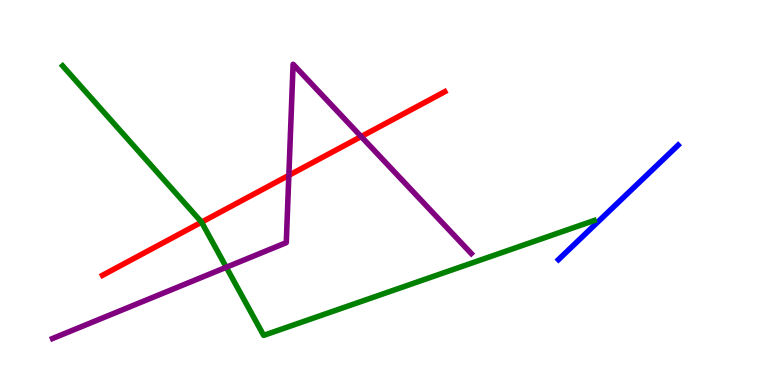[{'lines': ['blue', 'red'], 'intersections': []}, {'lines': ['green', 'red'], 'intersections': [{'x': 2.6, 'y': 4.23}]}, {'lines': ['purple', 'red'], 'intersections': [{'x': 3.73, 'y': 5.45}, {'x': 4.66, 'y': 6.45}]}, {'lines': ['blue', 'green'], 'intersections': []}, {'lines': ['blue', 'purple'], 'intersections': []}, {'lines': ['green', 'purple'], 'intersections': [{'x': 2.92, 'y': 3.06}]}]